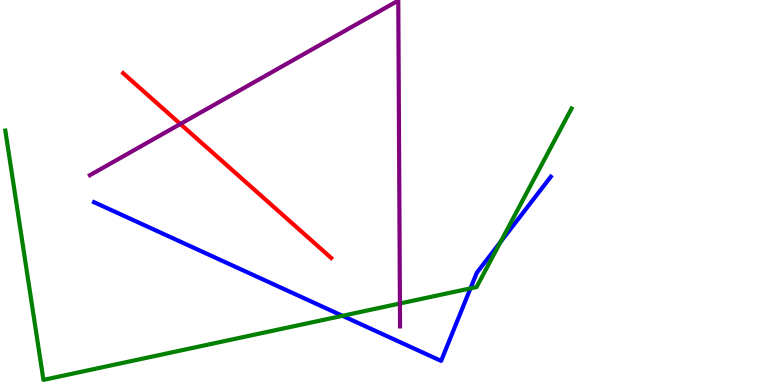[{'lines': ['blue', 'red'], 'intersections': []}, {'lines': ['green', 'red'], 'intersections': []}, {'lines': ['purple', 'red'], 'intersections': [{'x': 2.33, 'y': 6.78}]}, {'lines': ['blue', 'green'], 'intersections': [{'x': 4.42, 'y': 1.8}, {'x': 6.07, 'y': 2.51}, {'x': 6.46, 'y': 3.72}]}, {'lines': ['blue', 'purple'], 'intersections': []}, {'lines': ['green', 'purple'], 'intersections': [{'x': 5.16, 'y': 2.12}]}]